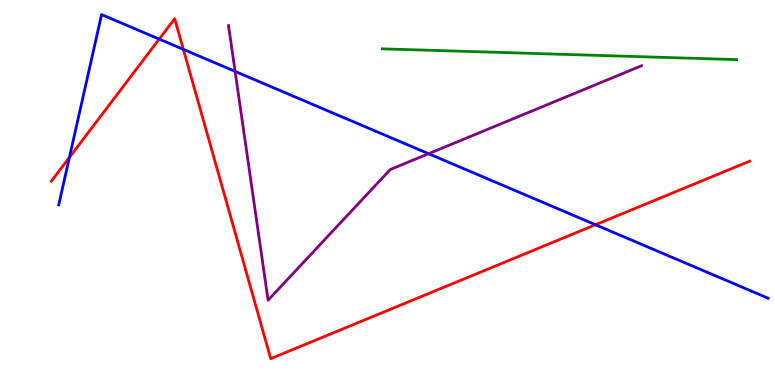[{'lines': ['blue', 'red'], 'intersections': [{'x': 0.896, 'y': 5.91}, {'x': 2.05, 'y': 8.98}, {'x': 2.37, 'y': 8.72}, {'x': 7.68, 'y': 4.16}]}, {'lines': ['green', 'red'], 'intersections': []}, {'lines': ['purple', 'red'], 'intersections': []}, {'lines': ['blue', 'green'], 'intersections': []}, {'lines': ['blue', 'purple'], 'intersections': [{'x': 3.03, 'y': 8.15}, {'x': 5.53, 'y': 6.01}]}, {'lines': ['green', 'purple'], 'intersections': []}]